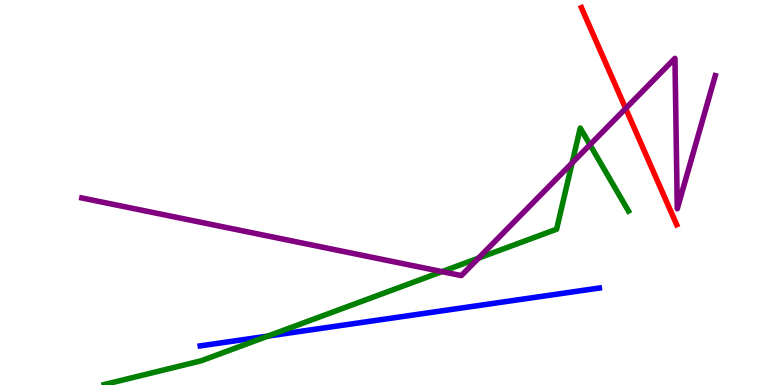[{'lines': ['blue', 'red'], 'intersections': []}, {'lines': ['green', 'red'], 'intersections': []}, {'lines': ['purple', 'red'], 'intersections': [{'x': 8.07, 'y': 7.18}]}, {'lines': ['blue', 'green'], 'intersections': [{'x': 3.46, 'y': 1.27}]}, {'lines': ['blue', 'purple'], 'intersections': []}, {'lines': ['green', 'purple'], 'intersections': [{'x': 5.7, 'y': 2.94}, {'x': 6.17, 'y': 3.3}, {'x': 7.38, 'y': 5.77}, {'x': 7.61, 'y': 6.24}]}]